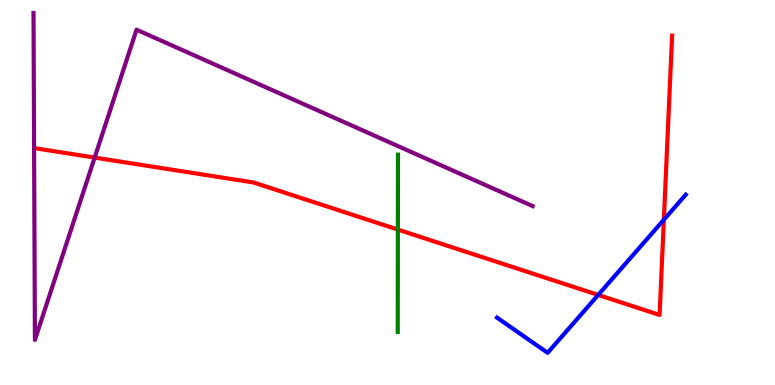[{'lines': ['blue', 'red'], 'intersections': [{'x': 7.72, 'y': 2.34}, {'x': 8.57, 'y': 4.29}]}, {'lines': ['green', 'red'], 'intersections': [{'x': 5.13, 'y': 4.04}]}, {'lines': ['purple', 'red'], 'intersections': [{'x': 1.22, 'y': 5.91}]}, {'lines': ['blue', 'green'], 'intersections': []}, {'lines': ['blue', 'purple'], 'intersections': []}, {'lines': ['green', 'purple'], 'intersections': []}]